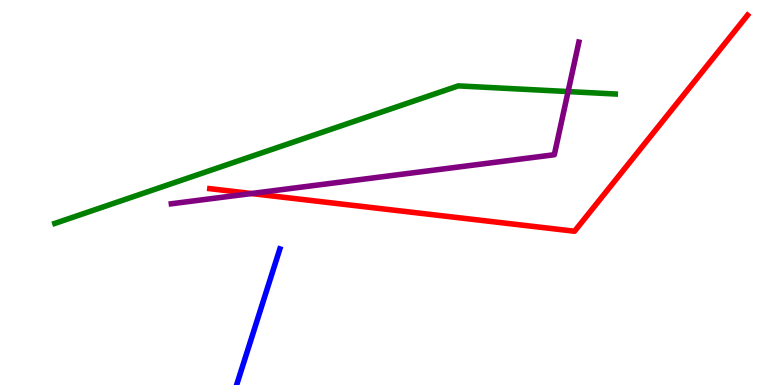[{'lines': ['blue', 'red'], 'intersections': []}, {'lines': ['green', 'red'], 'intersections': []}, {'lines': ['purple', 'red'], 'intersections': [{'x': 3.24, 'y': 4.97}]}, {'lines': ['blue', 'green'], 'intersections': []}, {'lines': ['blue', 'purple'], 'intersections': []}, {'lines': ['green', 'purple'], 'intersections': [{'x': 7.33, 'y': 7.62}]}]